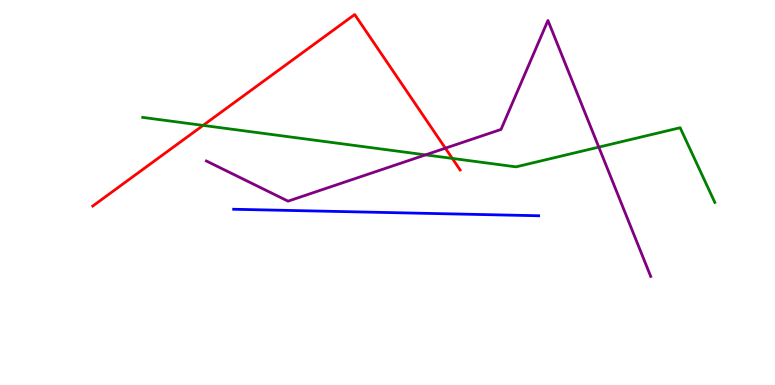[{'lines': ['blue', 'red'], 'intersections': []}, {'lines': ['green', 'red'], 'intersections': [{'x': 2.62, 'y': 6.74}, {'x': 5.84, 'y': 5.89}]}, {'lines': ['purple', 'red'], 'intersections': [{'x': 5.75, 'y': 6.15}]}, {'lines': ['blue', 'green'], 'intersections': []}, {'lines': ['blue', 'purple'], 'intersections': []}, {'lines': ['green', 'purple'], 'intersections': [{'x': 5.49, 'y': 5.98}, {'x': 7.73, 'y': 6.18}]}]